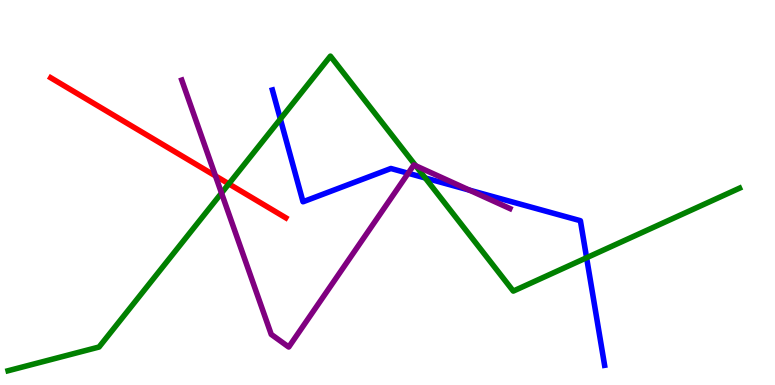[{'lines': ['blue', 'red'], 'intersections': []}, {'lines': ['green', 'red'], 'intersections': [{'x': 2.95, 'y': 5.22}]}, {'lines': ['purple', 'red'], 'intersections': [{'x': 2.78, 'y': 5.43}]}, {'lines': ['blue', 'green'], 'intersections': [{'x': 3.62, 'y': 6.91}, {'x': 5.49, 'y': 5.38}, {'x': 7.57, 'y': 3.31}]}, {'lines': ['blue', 'purple'], 'intersections': [{'x': 5.27, 'y': 5.5}, {'x': 6.06, 'y': 5.06}]}, {'lines': ['green', 'purple'], 'intersections': [{'x': 2.86, 'y': 4.99}, {'x': 5.36, 'y': 5.69}]}]